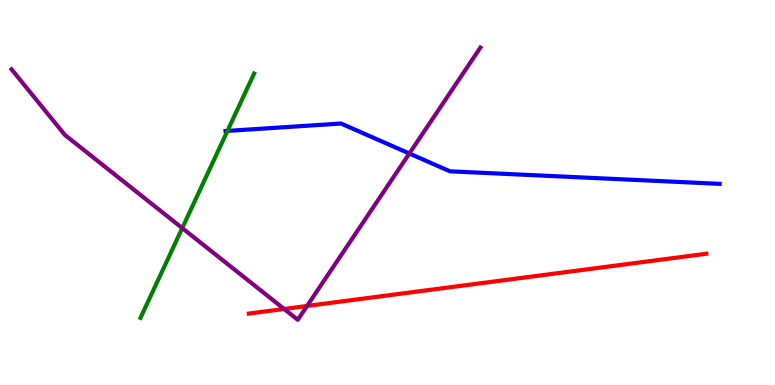[{'lines': ['blue', 'red'], 'intersections': []}, {'lines': ['green', 'red'], 'intersections': []}, {'lines': ['purple', 'red'], 'intersections': [{'x': 3.67, 'y': 1.98}, {'x': 3.96, 'y': 2.05}]}, {'lines': ['blue', 'green'], 'intersections': [{'x': 2.93, 'y': 6.6}]}, {'lines': ['blue', 'purple'], 'intersections': [{'x': 5.28, 'y': 6.01}]}, {'lines': ['green', 'purple'], 'intersections': [{'x': 2.35, 'y': 4.08}]}]